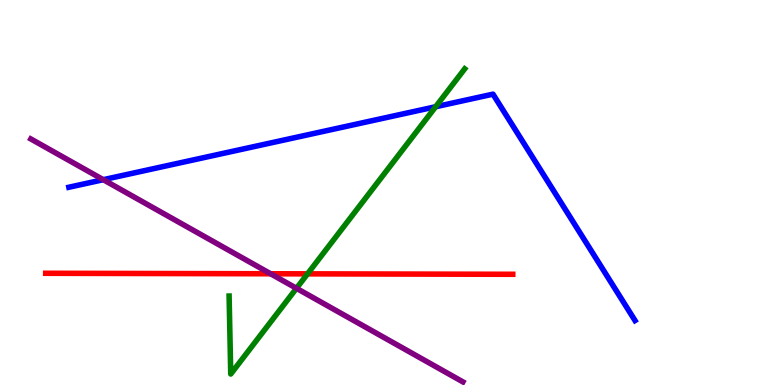[{'lines': ['blue', 'red'], 'intersections': []}, {'lines': ['green', 'red'], 'intersections': [{'x': 3.97, 'y': 2.89}]}, {'lines': ['purple', 'red'], 'intersections': [{'x': 3.49, 'y': 2.89}]}, {'lines': ['blue', 'green'], 'intersections': [{'x': 5.62, 'y': 7.23}]}, {'lines': ['blue', 'purple'], 'intersections': [{'x': 1.33, 'y': 5.33}]}, {'lines': ['green', 'purple'], 'intersections': [{'x': 3.83, 'y': 2.51}]}]